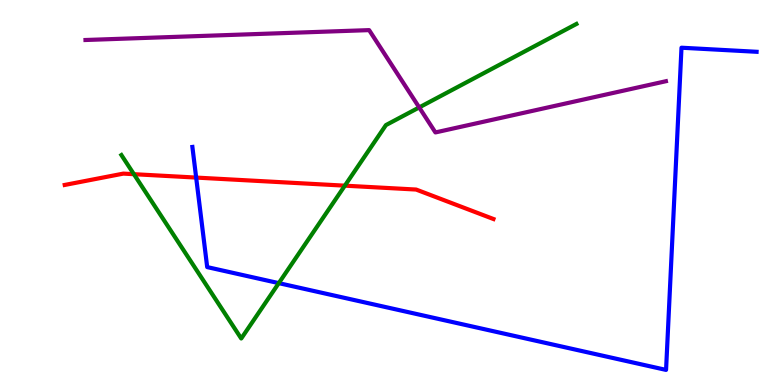[{'lines': ['blue', 'red'], 'intersections': [{'x': 2.53, 'y': 5.39}]}, {'lines': ['green', 'red'], 'intersections': [{'x': 1.73, 'y': 5.48}, {'x': 4.45, 'y': 5.18}]}, {'lines': ['purple', 'red'], 'intersections': []}, {'lines': ['blue', 'green'], 'intersections': [{'x': 3.6, 'y': 2.65}]}, {'lines': ['blue', 'purple'], 'intersections': []}, {'lines': ['green', 'purple'], 'intersections': [{'x': 5.41, 'y': 7.21}]}]